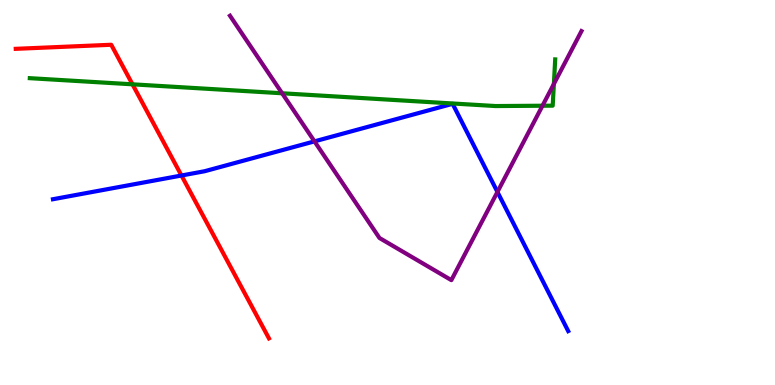[{'lines': ['blue', 'red'], 'intersections': [{'x': 2.34, 'y': 5.44}]}, {'lines': ['green', 'red'], 'intersections': [{'x': 1.71, 'y': 7.81}]}, {'lines': ['purple', 'red'], 'intersections': []}, {'lines': ['blue', 'green'], 'intersections': []}, {'lines': ['blue', 'purple'], 'intersections': [{'x': 4.06, 'y': 6.33}, {'x': 6.42, 'y': 5.01}]}, {'lines': ['green', 'purple'], 'intersections': [{'x': 3.64, 'y': 7.58}, {'x': 7.0, 'y': 7.25}, {'x': 7.15, 'y': 7.82}]}]